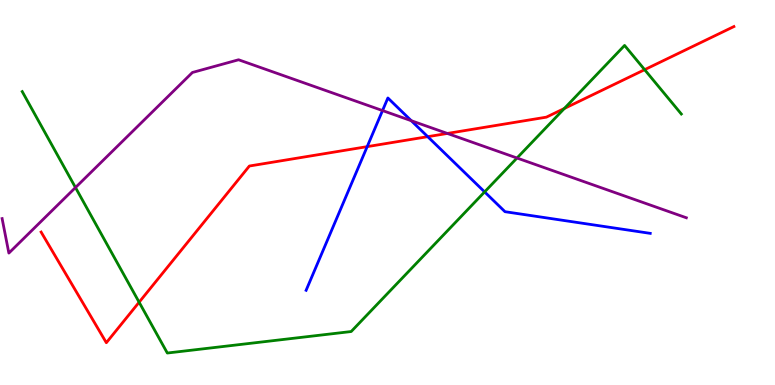[{'lines': ['blue', 'red'], 'intersections': [{'x': 4.74, 'y': 6.19}, {'x': 5.52, 'y': 6.45}]}, {'lines': ['green', 'red'], 'intersections': [{'x': 1.8, 'y': 2.15}, {'x': 7.28, 'y': 7.18}, {'x': 8.32, 'y': 8.19}]}, {'lines': ['purple', 'red'], 'intersections': [{'x': 5.77, 'y': 6.53}]}, {'lines': ['blue', 'green'], 'intersections': [{'x': 6.25, 'y': 5.02}]}, {'lines': ['blue', 'purple'], 'intersections': [{'x': 4.94, 'y': 7.13}, {'x': 5.31, 'y': 6.86}]}, {'lines': ['green', 'purple'], 'intersections': [{'x': 0.974, 'y': 5.13}, {'x': 6.67, 'y': 5.9}]}]